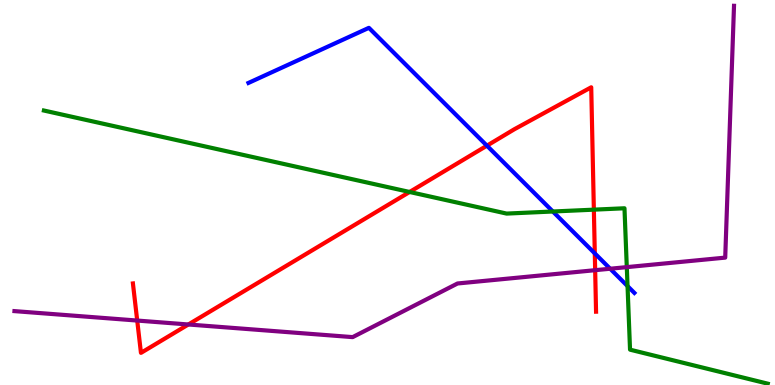[{'lines': ['blue', 'red'], 'intersections': [{'x': 6.28, 'y': 6.22}, {'x': 7.67, 'y': 3.42}]}, {'lines': ['green', 'red'], 'intersections': [{'x': 5.29, 'y': 5.01}, {'x': 7.66, 'y': 4.55}]}, {'lines': ['purple', 'red'], 'intersections': [{'x': 1.77, 'y': 1.67}, {'x': 2.43, 'y': 1.57}, {'x': 7.68, 'y': 2.98}]}, {'lines': ['blue', 'green'], 'intersections': [{'x': 7.13, 'y': 4.51}, {'x': 8.1, 'y': 2.57}]}, {'lines': ['blue', 'purple'], 'intersections': [{'x': 7.87, 'y': 3.02}]}, {'lines': ['green', 'purple'], 'intersections': [{'x': 8.09, 'y': 3.06}]}]